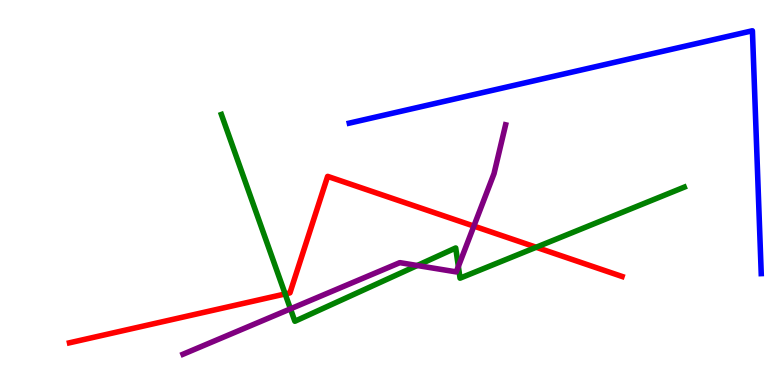[{'lines': ['blue', 'red'], 'intersections': []}, {'lines': ['green', 'red'], 'intersections': [{'x': 3.68, 'y': 2.36}, {'x': 6.92, 'y': 3.58}]}, {'lines': ['purple', 'red'], 'intersections': [{'x': 6.11, 'y': 4.13}]}, {'lines': ['blue', 'green'], 'intersections': []}, {'lines': ['blue', 'purple'], 'intersections': []}, {'lines': ['green', 'purple'], 'intersections': [{'x': 3.75, 'y': 1.98}, {'x': 5.38, 'y': 3.1}, {'x': 5.91, 'y': 3.08}]}]